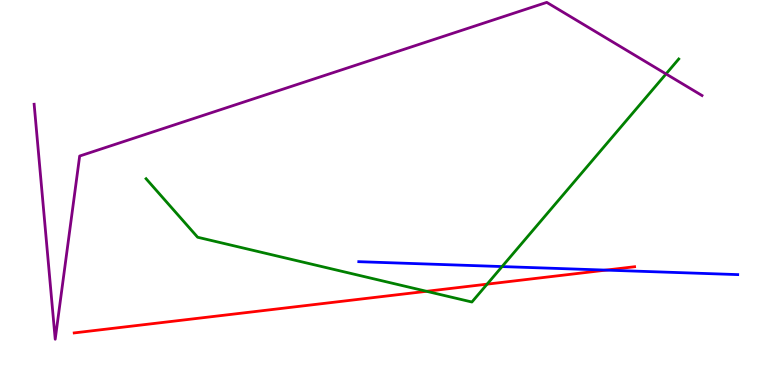[{'lines': ['blue', 'red'], 'intersections': [{'x': 7.82, 'y': 2.98}]}, {'lines': ['green', 'red'], 'intersections': [{'x': 5.5, 'y': 2.43}, {'x': 6.29, 'y': 2.62}]}, {'lines': ['purple', 'red'], 'intersections': []}, {'lines': ['blue', 'green'], 'intersections': [{'x': 6.48, 'y': 3.08}]}, {'lines': ['blue', 'purple'], 'intersections': []}, {'lines': ['green', 'purple'], 'intersections': [{'x': 8.59, 'y': 8.08}]}]